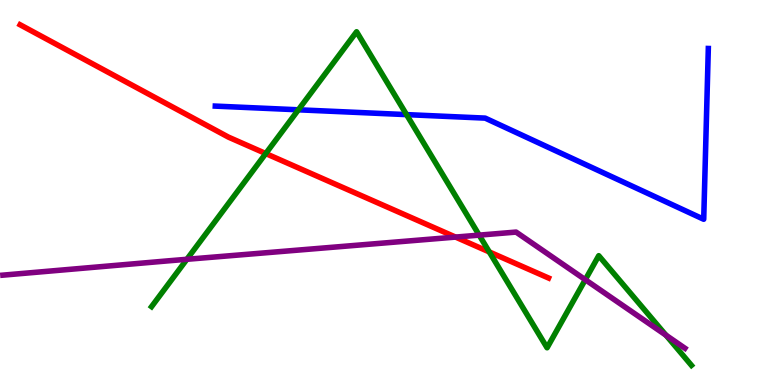[{'lines': ['blue', 'red'], 'intersections': []}, {'lines': ['green', 'red'], 'intersections': [{'x': 3.43, 'y': 6.01}, {'x': 6.31, 'y': 3.46}]}, {'lines': ['purple', 'red'], 'intersections': [{'x': 5.88, 'y': 3.84}]}, {'lines': ['blue', 'green'], 'intersections': [{'x': 3.85, 'y': 7.15}, {'x': 5.25, 'y': 7.02}]}, {'lines': ['blue', 'purple'], 'intersections': []}, {'lines': ['green', 'purple'], 'intersections': [{'x': 2.41, 'y': 3.26}, {'x': 6.18, 'y': 3.89}, {'x': 7.55, 'y': 2.74}, {'x': 8.59, 'y': 1.29}]}]